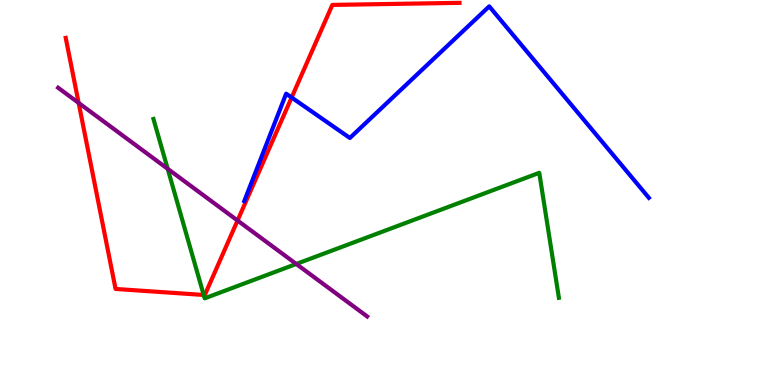[{'lines': ['blue', 'red'], 'intersections': [{'x': 3.76, 'y': 7.47}]}, {'lines': ['green', 'red'], 'intersections': [{'x': 2.63, 'y': 2.34}]}, {'lines': ['purple', 'red'], 'intersections': [{'x': 1.01, 'y': 7.33}, {'x': 3.07, 'y': 4.27}]}, {'lines': ['blue', 'green'], 'intersections': []}, {'lines': ['blue', 'purple'], 'intersections': []}, {'lines': ['green', 'purple'], 'intersections': [{'x': 2.16, 'y': 5.61}, {'x': 3.82, 'y': 3.14}]}]